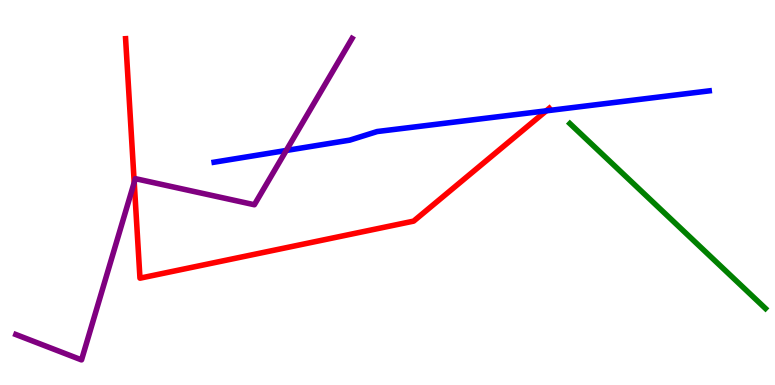[{'lines': ['blue', 'red'], 'intersections': [{'x': 7.05, 'y': 7.12}]}, {'lines': ['green', 'red'], 'intersections': []}, {'lines': ['purple', 'red'], 'intersections': [{'x': 1.73, 'y': 5.26}]}, {'lines': ['blue', 'green'], 'intersections': []}, {'lines': ['blue', 'purple'], 'intersections': [{'x': 3.69, 'y': 6.09}]}, {'lines': ['green', 'purple'], 'intersections': []}]